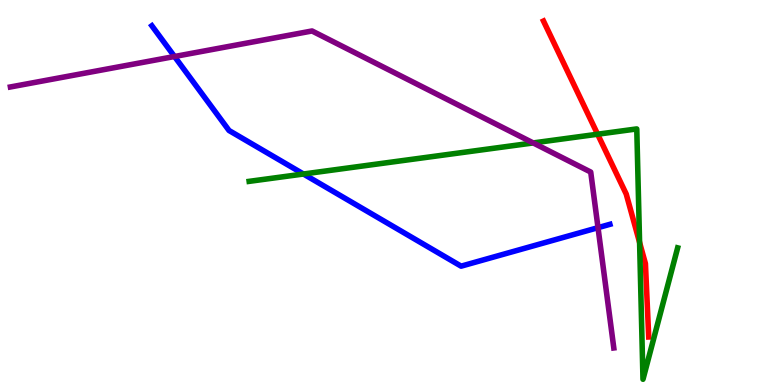[{'lines': ['blue', 'red'], 'intersections': []}, {'lines': ['green', 'red'], 'intersections': [{'x': 7.71, 'y': 6.51}, {'x': 8.25, 'y': 3.7}]}, {'lines': ['purple', 'red'], 'intersections': []}, {'lines': ['blue', 'green'], 'intersections': [{'x': 3.92, 'y': 5.48}]}, {'lines': ['blue', 'purple'], 'intersections': [{'x': 2.25, 'y': 8.53}, {'x': 7.72, 'y': 4.09}]}, {'lines': ['green', 'purple'], 'intersections': [{'x': 6.88, 'y': 6.29}]}]